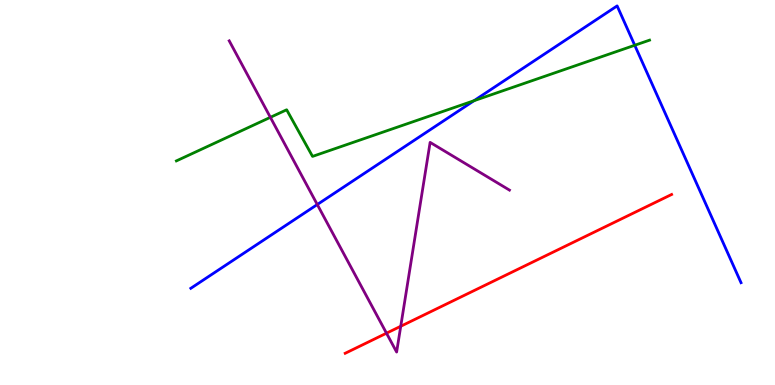[{'lines': ['blue', 'red'], 'intersections': []}, {'lines': ['green', 'red'], 'intersections': []}, {'lines': ['purple', 'red'], 'intersections': [{'x': 4.99, 'y': 1.35}, {'x': 5.17, 'y': 1.53}]}, {'lines': ['blue', 'green'], 'intersections': [{'x': 6.12, 'y': 7.38}, {'x': 8.19, 'y': 8.82}]}, {'lines': ['blue', 'purple'], 'intersections': [{'x': 4.09, 'y': 4.69}]}, {'lines': ['green', 'purple'], 'intersections': [{'x': 3.49, 'y': 6.95}]}]